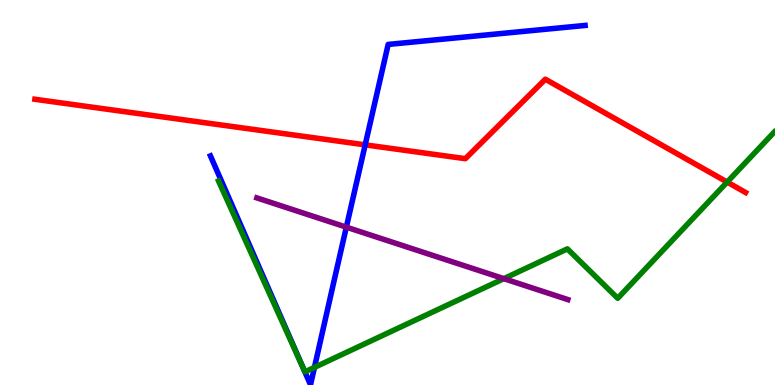[{'lines': ['blue', 'red'], 'intersections': [{'x': 4.71, 'y': 6.24}]}, {'lines': ['green', 'red'], 'intersections': [{'x': 9.38, 'y': 5.27}]}, {'lines': ['purple', 'red'], 'intersections': []}, {'lines': ['blue', 'green'], 'intersections': [{'x': 3.92, 'y': 0.423}, {'x': 4.06, 'y': 0.458}]}, {'lines': ['blue', 'purple'], 'intersections': [{'x': 4.47, 'y': 4.1}]}, {'lines': ['green', 'purple'], 'intersections': [{'x': 6.5, 'y': 2.76}]}]